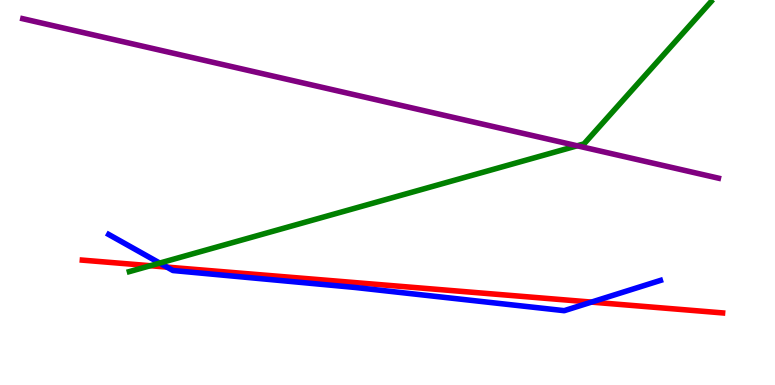[{'lines': ['blue', 'red'], 'intersections': [{'x': 2.15, 'y': 3.06}, {'x': 7.63, 'y': 2.15}]}, {'lines': ['green', 'red'], 'intersections': [{'x': 1.94, 'y': 3.1}]}, {'lines': ['purple', 'red'], 'intersections': []}, {'lines': ['blue', 'green'], 'intersections': [{'x': 2.06, 'y': 3.17}]}, {'lines': ['blue', 'purple'], 'intersections': []}, {'lines': ['green', 'purple'], 'intersections': [{'x': 7.45, 'y': 6.21}]}]